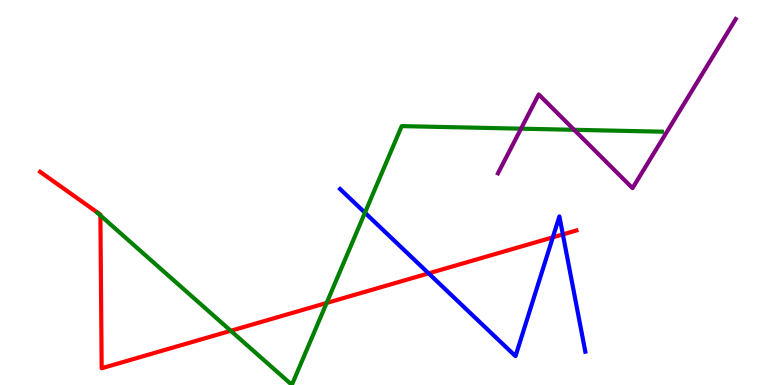[{'lines': ['blue', 'red'], 'intersections': [{'x': 5.53, 'y': 2.9}, {'x': 7.13, 'y': 3.84}, {'x': 7.26, 'y': 3.91}]}, {'lines': ['green', 'red'], 'intersections': [{'x': 1.3, 'y': 4.4}, {'x': 2.98, 'y': 1.41}, {'x': 4.21, 'y': 2.13}]}, {'lines': ['purple', 'red'], 'intersections': []}, {'lines': ['blue', 'green'], 'intersections': [{'x': 4.71, 'y': 4.48}]}, {'lines': ['blue', 'purple'], 'intersections': []}, {'lines': ['green', 'purple'], 'intersections': [{'x': 6.72, 'y': 6.66}, {'x': 7.41, 'y': 6.63}]}]